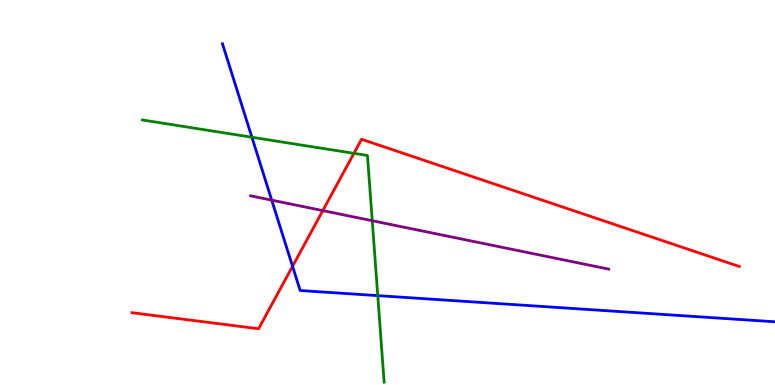[{'lines': ['blue', 'red'], 'intersections': [{'x': 3.77, 'y': 3.08}]}, {'lines': ['green', 'red'], 'intersections': [{'x': 4.57, 'y': 6.02}]}, {'lines': ['purple', 'red'], 'intersections': [{'x': 4.17, 'y': 4.53}]}, {'lines': ['blue', 'green'], 'intersections': [{'x': 3.25, 'y': 6.44}, {'x': 4.87, 'y': 2.32}]}, {'lines': ['blue', 'purple'], 'intersections': [{'x': 3.51, 'y': 4.8}]}, {'lines': ['green', 'purple'], 'intersections': [{'x': 4.8, 'y': 4.27}]}]